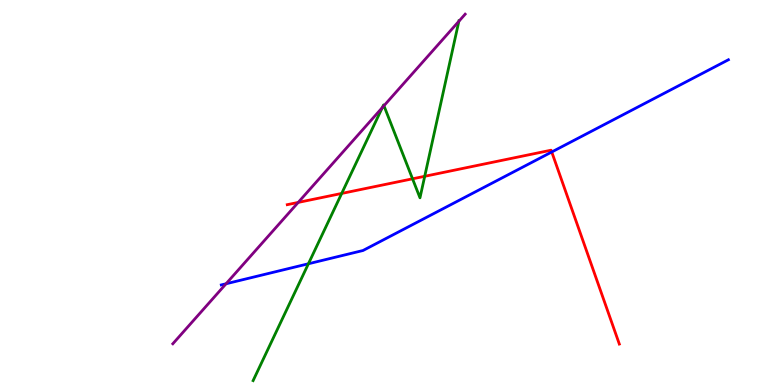[{'lines': ['blue', 'red'], 'intersections': [{'x': 7.12, 'y': 6.05}]}, {'lines': ['green', 'red'], 'intersections': [{'x': 4.41, 'y': 4.98}, {'x': 5.32, 'y': 5.36}, {'x': 5.48, 'y': 5.42}]}, {'lines': ['purple', 'red'], 'intersections': [{'x': 3.85, 'y': 4.74}]}, {'lines': ['blue', 'green'], 'intersections': [{'x': 3.98, 'y': 3.15}]}, {'lines': ['blue', 'purple'], 'intersections': [{'x': 2.92, 'y': 2.63}]}, {'lines': ['green', 'purple'], 'intersections': [{'x': 4.93, 'y': 7.21}, {'x': 4.95, 'y': 7.25}, {'x': 5.92, 'y': 9.45}]}]